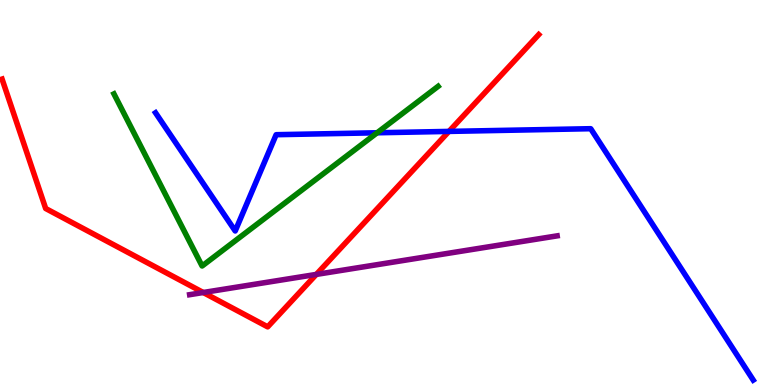[{'lines': ['blue', 'red'], 'intersections': [{'x': 5.79, 'y': 6.59}]}, {'lines': ['green', 'red'], 'intersections': []}, {'lines': ['purple', 'red'], 'intersections': [{'x': 2.62, 'y': 2.4}, {'x': 4.08, 'y': 2.87}]}, {'lines': ['blue', 'green'], 'intersections': [{'x': 4.87, 'y': 6.55}]}, {'lines': ['blue', 'purple'], 'intersections': []}, {'lines': ['green', 'purple'], 'intersections': []}]